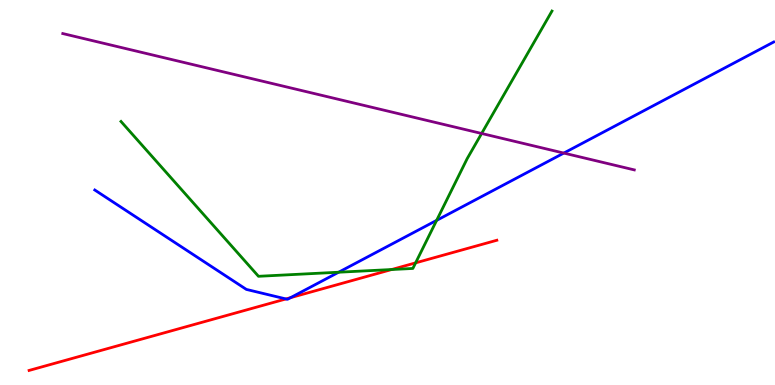[{'lines': ['blue', 'red'], 'intersections': [{'x': 3.69, 'y': 2.24}, {'x': 3.75, 'y': 2.27}]}, {'lines': ['green', 'red'], 'intersections': [{'x': 5.05, 'y': 3.0}, {'x': 5.36, 'y': 3.17}]}, {'lines': ['purple', 'red'], 'intersections': []}, {'lines': ['blue', 'green'], 'intersections': [{'x': 4.37, 'y': 2.93}, {'x': 5.63, 'y': 4.28}]}, {'lines': ['blue', 'purple'], 'intersections': [{'x': 7.27, 'y': 6.02}]}, {'lines': ['green', 'purple'], 'intersections': [{'x': 6.21, 'y': 6.53}]}]